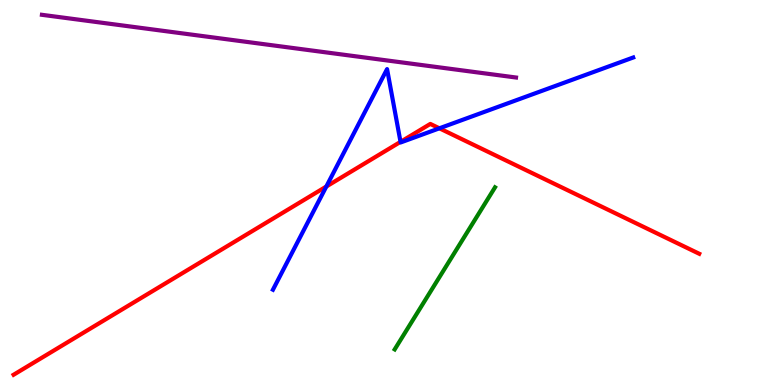[{'lines': ['blue', 'red'], 'intersections': [{'x': 4.21, 'y': 5.16}, {'x': 5.17, 'y': 6.32}, {'x': 5.67, 'y': 6.67}]}, {'lines': ['green', 'red'], 'intersections': []}, {'lines': ['purple', 'red'], 'intersections': []}, {'lines': ['blue', 'green'], 'intersections': []}, {'lines': ['blue', 'purple'], 'intersections': []}, {'lines': ['green', 'purple'], 'intersections': []}]